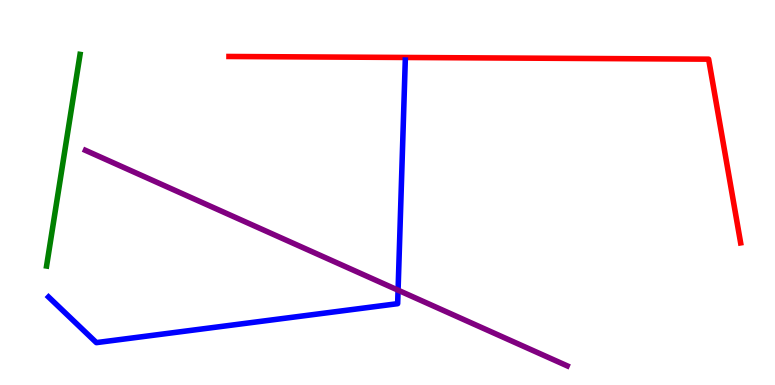[{'lines': ['blue', 'red'], 'intersections': []}, {'lines': ['green', 'red'], 'intersections': []}, {'lines': ['purple', 'red'], 'intersections': []}, {'lines': ['blue', 'green'], 'intersections': []}, {'lines': ['blue', 'purple'], 'intersections': [{'x': 5.14, 'y': 2.46}]}, {'lines': ['green', 'purple'], 'intersections': []}]